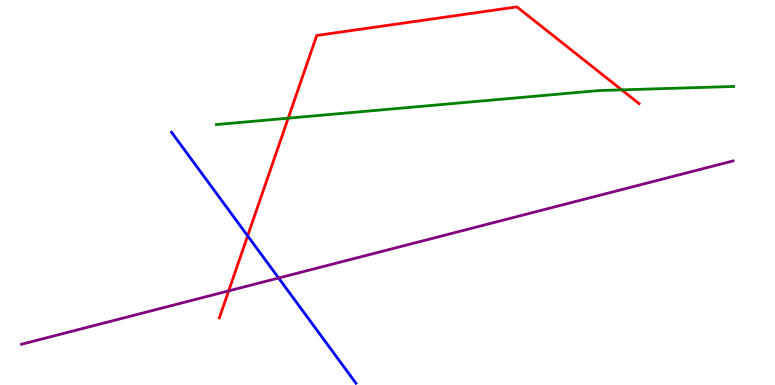[{'lines': ['blue', 'red'], 'intersections': [{'x': 3.2, 'y': 3.87}]}, {'lines': ['green', 'red'], 'intersections': [{'x': 3.72, 'y': 6.93}, {'x': 8.02, 'y': 7.67}]}, {'lines': ['purple', 'red'], 'intersections': [{'x': 2.95, 'y': 2.44}]}, {'lines': ['blue', 'green'], 'intersections': []}, {'lines': ['blue', 'purple'], 'intersections': [{'x': 3.6, 'y': 2.78}]}, {'lines': ['green', 'purple'], 'intersections': []}]